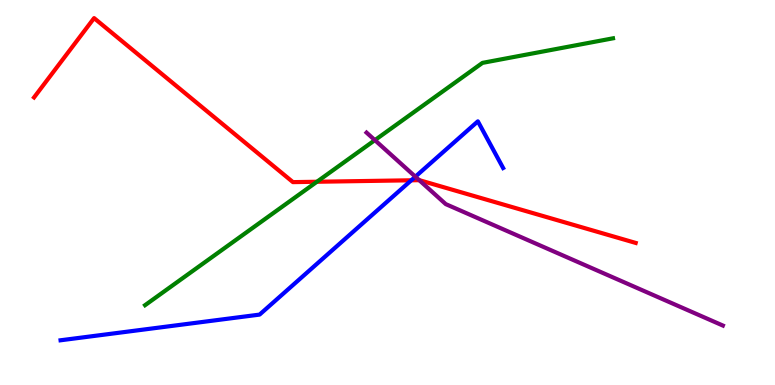[{'lines': ['blue', 'red'], 'intersections': [{'x': 5.31, 'y': 5.32}]}, {'lines': ['green', 'red'], 'intersections': [{'x': 4.09, 'y': 5.28}]}, {'lines': ['purple', 'red'], 'intersections': [{'x': 5.41, 'y': 5.32}]}, {'lines': ['blue', 'green'], 'intersections': []}, {'lines': ['blue', 'purple'], 'intersections': [{'x': 5.36, 'y': 5.41}]}, {'lines': ['green', 'purple'], 'intersections': [{'x': 4.84, 'y': 6.36}]}]